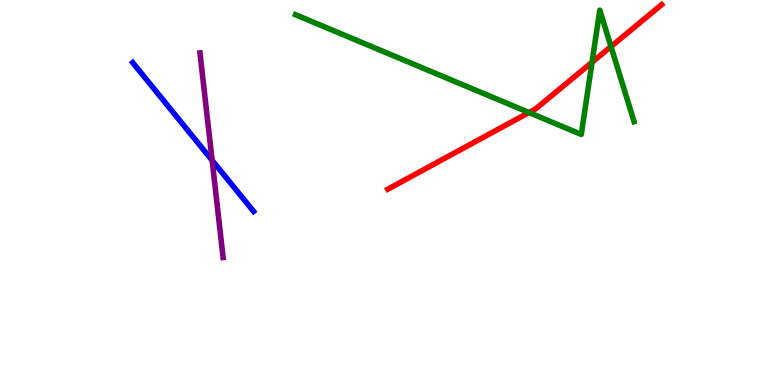[{'lines': ['blue', 'red'], 'intersections': []}, {'lines': ['green', 'red'], 'intersections': [{'x': 6.83, 'y': 7.08}, {'x': 7.64, 'y': 8.38}, {'x': 7.88, 'y': 8.79}]}, {'lines': ['purple', 'red'], 'intersections': []}, {'lines': ['blue', 'green'], 'intersections': []}, {'lines': ['blue', 'purple'], 'intersections': [{'x': 2.74, 'y': 5.84}]}, {'lines': ['green', 'purple'], 'intersections': []}]